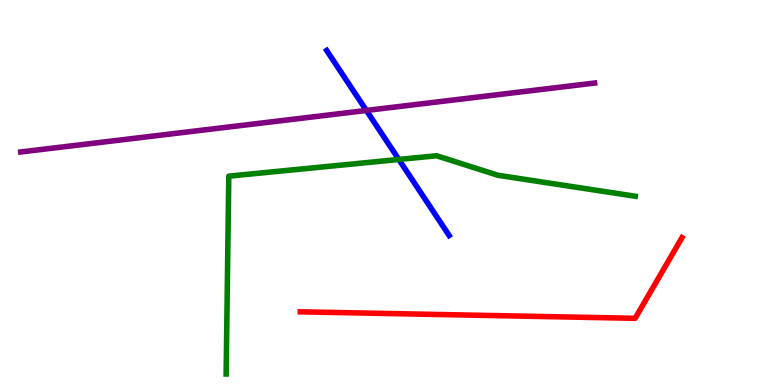[{'lines': ['blue', 'red'], 'intersections': []}, {'lines': ['green', 'red'], 'intersections': []}, {'lines': ['purple', 'red'], 'intersections': []}, {'lines': ['blue', 'green'], 'intersections': [{'x': 5.15, 'y': 5.86}]}, {'lines': ['blue', 'purple'], 'intersections': [{'x': 4.73, 'y': 7.13}]}, {'lines': ['green', 'purple'], 'intersections': []}]